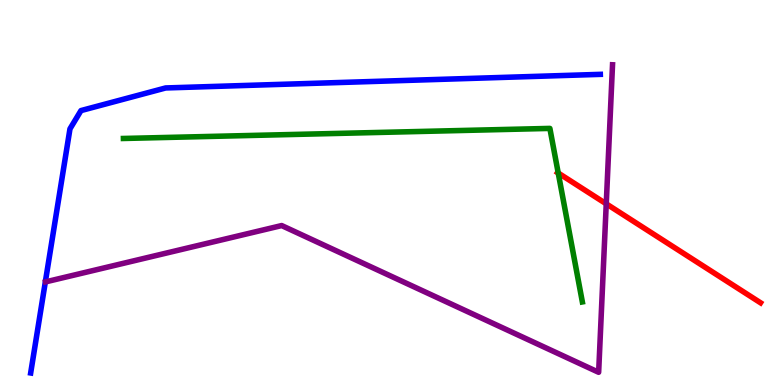[{'lines': ['blue', 'red'], 'intersections': []}, {'lines': ['green', 'red'], 'intersections': [{'x': 7.2, 'y': 5.51}]}, {'lines': ['purple', 'red'], 'intersections': [{'x': 7.82, 'y': 4.71}]}, {'lines': ['blue', 'green'], 'intersections': []}, {'lines': ['blue', 'purple'], 'intersections': []}, {'lines': ['green', 'purple'], 'intersections': []}]